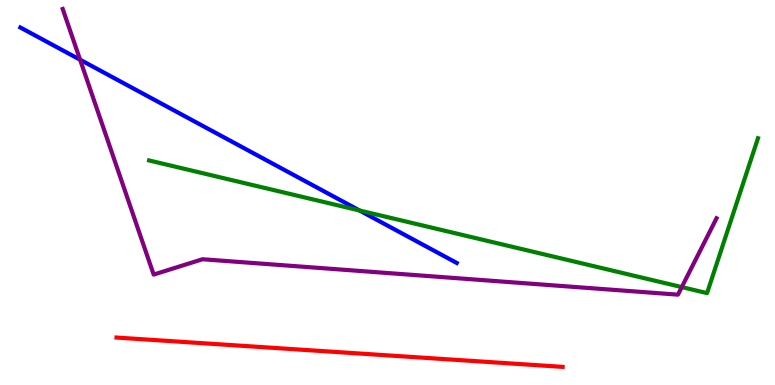[{'lines': ['blue', 'red'], 'intersections': []}, {'lines': ['green', 'red'], 'intersections': []}, {'lines': ['purple', 'red'], 'intersections': []}, {'lines': ['blue', 'green'], 'intersections': [{'x': 4.64, 'y': 4.53}]}, {'lines': ['blue', 'purple'], 'intersections': [{'x': 1.03, 'y': 8.45}]}, {'lines': ['green', 'purple'], 'intersections': [{'x': 8.8, 'y': 2.54}]}]